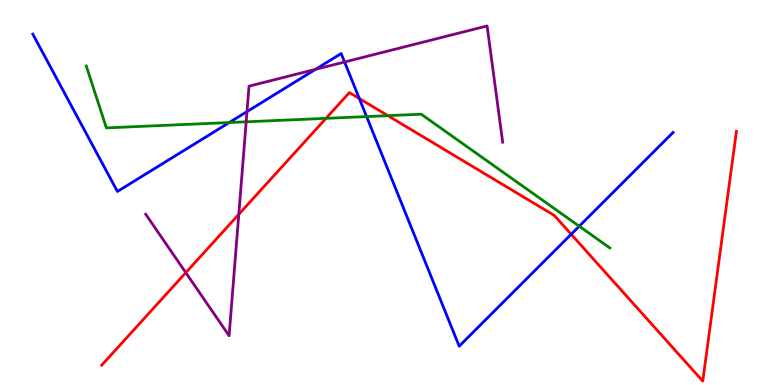[{'lines': ['blue', 'red'], 'intersections': [{'x': 4.64, 'y': 7.44}, {'x': 7.37, 'y': 3.91}]}, {'lines': ['green', 'red'], 'intersections': [{'x': 4.21, 'y': 6.93}, {'x': 5.0, 'y': 7.0}]}, {'lines': ['purple', 'red'], 'intersections': [{'x': 2.4, 'y': 2.92}, {'x': 3.08, 'y': 4.43}]}, {'lines': ['blue', 'green'], 'intersections': [{'x': 2.96, 'y': 6.82}, {'x': 4.73, 'y': 6.97}, {'x': 7.47, 'y': 4.12}]}, {'lines': ['blue', 'purple'], 'intersections': [{'x': 3.19, 'y': 7.1}, {'x': 4.07, 'y': 8.2}, {'x': 4.45, 'y': 8.39}]}, {'lines': ['green', 'purple'], 'intersections': [{'x': 3.18, 'y': 6.84}]}]